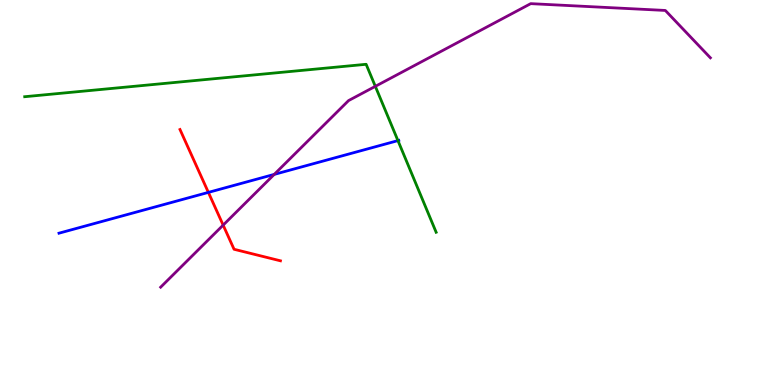[{'lines': ['blue', 'red'], 'intersections': [{'x': 2.69, 'y': 5.0}]}, {'lines': ['green', 'red'], 'intersections': []}, {'lines': ['purple', 'red'], 'intersections': [{'x': 2.88, 'y': 4.15}]}, {'lines': ['blue', 'green'], 'intersections': [{'x': 5.13, 'y': 6.35}]}, {'lines': ['blue', 'purple'], 'intersections': [{'x': 3.54, 'y': 5.47}]}, {'lines': ['green', 'purple'], 'intersections': [{'x': 4.84, 'y': 7.76}]}]